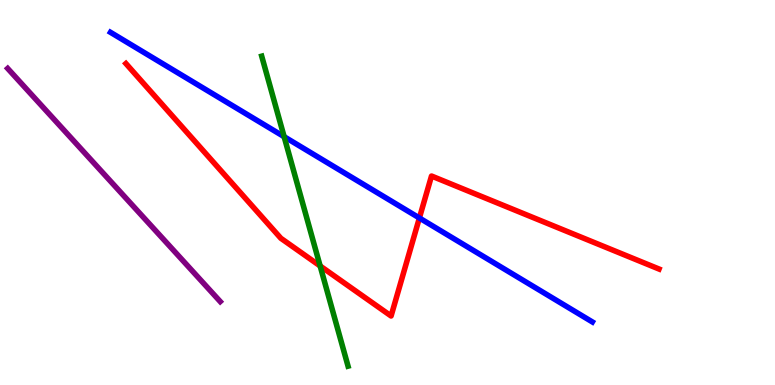[{'lines': ['blue', 'red'], 'intersections': [{'x': 5.41, 'y': 4.34}]}, {'lines': ['green', 'red'], 'intersections': [{'x': 4.13, 'y': 3.09}]}, {'lines': ['purple', 'red'], 'intersections': []}, {'lines': ['blue', 'green'], 'intersections': [{'x': 3.67, 'y': 6.45}]}, {'lines': ['blue', 'purple'], 'intersections': []}, {'lines': ['green', 'purple'], 'intersections': []}]